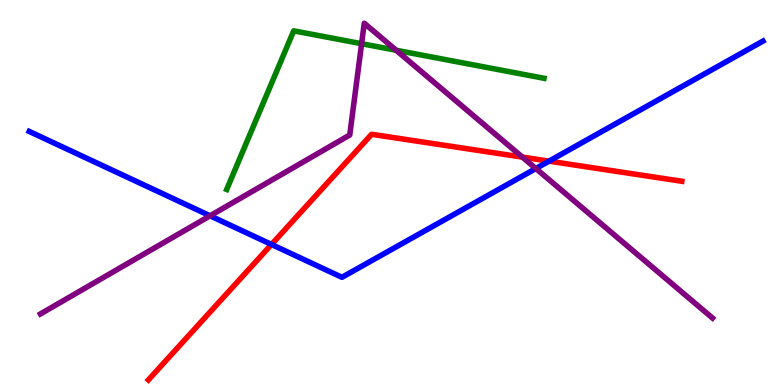[{'lines': ['blue', 'red'], 'intersections': [{'x': 3.5, 'y': 3.65}, {'x': 7.08, 'y': 5.81}]}, {'lines': ['green', 'red'], 'intersections': []}, {'lines': ['purple', 'red'], 'intersections': [{'x': 6.74, 'y': 5.92}]}, {'lines': ['blue', 'green'], 'intersections': []}, {'lines': ['blue', 'purple'], 'intersections': [{'x': 2.71, 'y': 4.39}, {'x': 6.91, 'y': 5.62}]}, {'lines': ['green', 'purple'], 'intersections': [{'x': 4.67, 'y': 8.86}, {'x': 5.11, 'y': 8.69}]}]